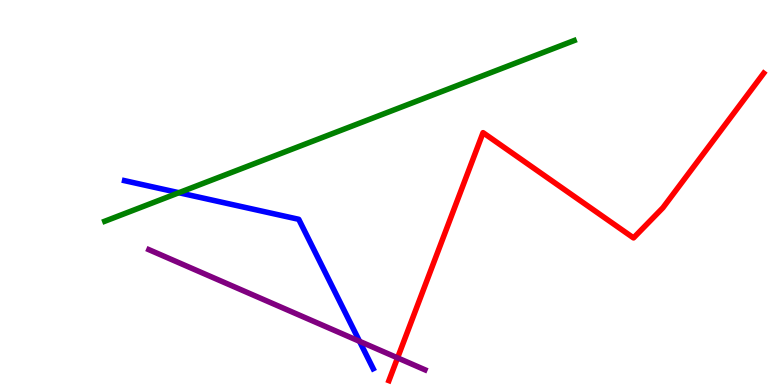[{'lines': ['blue', 'red'], 'intersections': []}, {'lines': ['green', 'red'], 'intersections': []}, {'lines': ['purple', 'red'], 'intersections': [{'x': 5.13, 'y': 0.705}]}, {'lines': ['blue', 'green'], 'intersections': [{'x': 2.31, 'y': 4.99}]}, {'lines': ['blue', 'purple'], 'intersections': [{'x': 4.64, 'y': 1.13}]}, {'lines': ['green', 'purple'], 'intersections': []}]